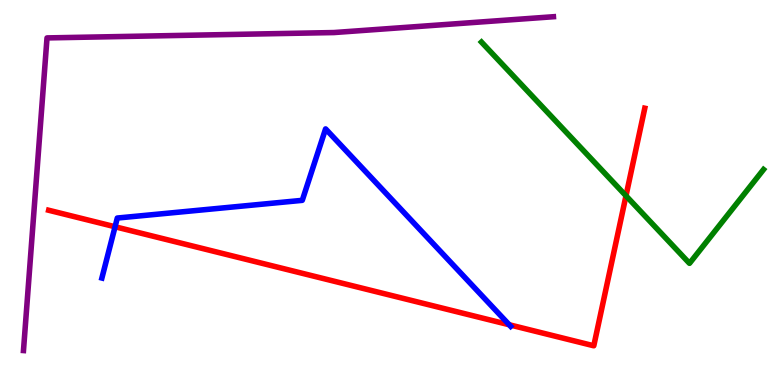[{'lines': ['blue', 'red'], 'intersections': [{'x': 1.48, 'y': 4.11}, {'x': 6.57, 'y': 1.57}]}, {'lines': ['green', 'red'], 'intersections': [{'x': 8.08, 'y': 4.91}]}, {'lines': ['purple', 'red'], 'intersections': []}, {'lines': ['blue', 'green'], 'intersections': []}, {'lines': ['blue', 'purple'], 'intersections': []}, {'lines': ['green', 'purple'], 'intersections': []}]